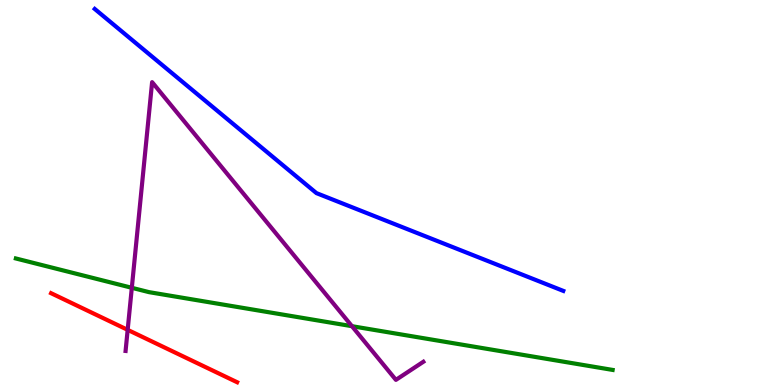[{'lines': ['blue', 'red'], 'intersections': []}, {'lines': ['green', 'red'], 'intersections': []}, {'lines': ['purple', 'red'], 'intersections': [{'x': 1.65, 'y': 1.43}]}, {'lines': ['blue', 'green'], 'intersections': []}, {'lines': ['blue', 'purple'], 'intersections': []}, {'lines': ['green', 'purple'], 'intersections': [{'x': 1.7, 'y': 2.52}, {'x': 4.54, 'y': 1.53}]}]